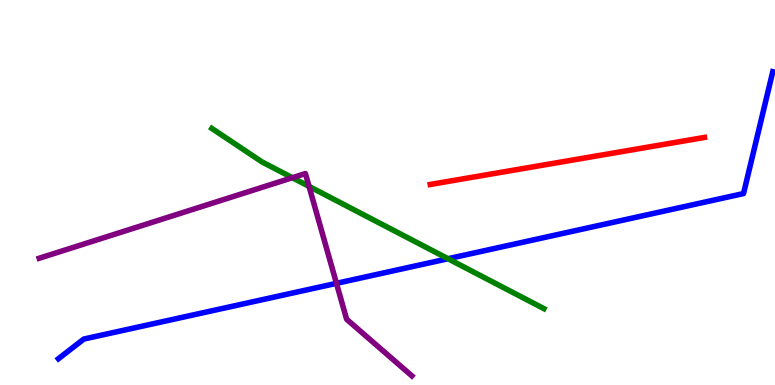[{'lines': ['blue', 'red'], 'intersections': []}, {'lines': ['green', 'red'], 'intersections': []}, {'lines': ['purple', 'red'], 'intersections': []}, {'lines': ['blue', 'green'], 'intersections': [{'x': 5.78, 'y': 3.28}]}, {'lines': ['blue', 'purple'], 'intersections': [{'x': 4.34, 'y': 2.64}]}, {'lines': ['green', 'purple'], 'intersections': [{'x': 3.77, 'y': 5.38}, {'x': 3.99, 'y': 5.16}]}]